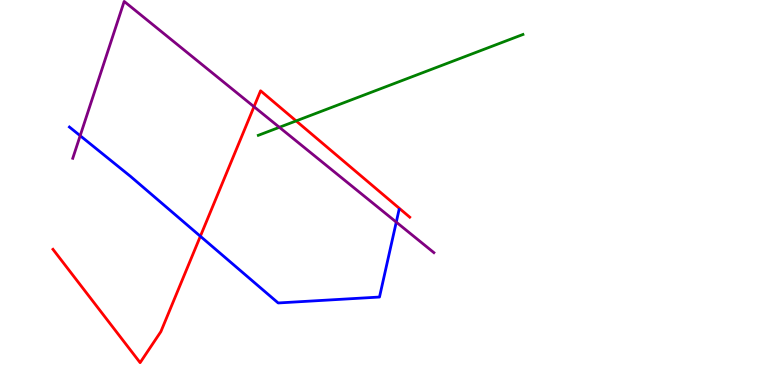[{'lines': ['blue', 'red'], 'intersections': [{'x': 2.59, 'y': 3.86}]}, {'lines': ['green', 'red'], 'intersections': [{'x': 3.82, 'y': 6.86}]}, {'lines': ['purple', 'red'], 'intersections': [{'x': 3.28, 'y': 7.23}]}, {'lines': ['blue', 'green'], 'intersections': []}, {'lines': ['blue', 'purple'], 'intersections': [{'x': 1.03, 'y': 6.48}, {'x': 5.11, 'y': 4.23}]}, {'lines': ['green', 'purple'], 'intersections': [{'x': 3.6, 'y': 6.69}]}]